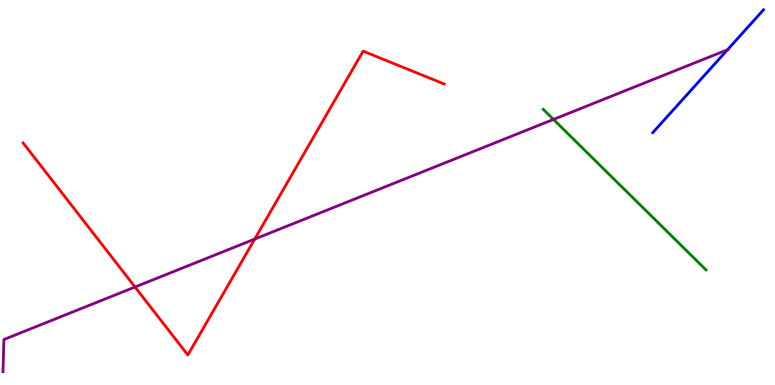[{'lines': ['blue', 'red'], 'intersections': []}, {'lines': ['green', 'red'], 'intersections': []}, {'lines': ['purple', 'red'], 'intersections': [{'x': 1.74, 'y': 2.55}, {'x': 3.29, 'y': 3.79}]}, {'lines': ['blue', 'green'], 'intersections': []}, {'lines': ['blue', 'purple'], 'intersections': [{'x': 9.39, 'y': 8.71}]}, {'lines': ['green', 'purple'], 'intersections': [{'x': 7.14, 'y': 6.9}]}]